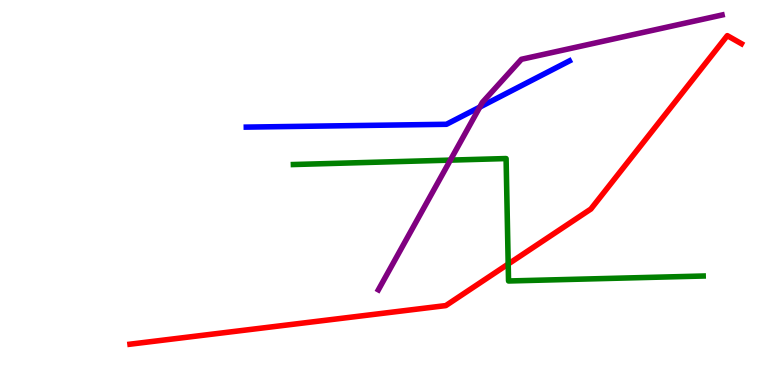[{'lines': ['blue', 'red'], 'intersections': []}, {'lines': ['green', 'red'], 'intersections': [{'x': 6.56, 'y': 3.14}]}, {'lines': ['purple', 'red'], 'intersections': []}, {'lines': ['blue', 'green'], 'intersections': []}, {'lines': ['blue', 'purple'], 'intersections': [{'x': 6.19, 'y': 7.22}]}, {'lines': ['green', 'purple'], 'intersections': [{'x': 5.81, 'y': 5.84}]}]